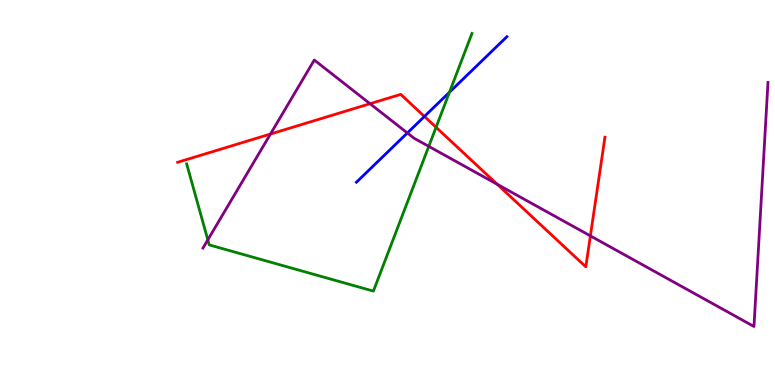[{'lines': ['blue', 'red'], 'intersections': [{'x': 5.48, 'y': 6.98}]}, {'lines': ['green', 'red'], 'intersections': [{'x': 5.63, 'y': 6.69}]}, {'lines': ['purple', 'red'], 'intersections': [{'x': 3.49, 'y': 6.52}, {'x': 4.77, 'y': 7.31}, {'x': 6.42, 'y': 5.21}, {'x': 7.62, 'y': 3.87}]}, {'lines': ['blue', 'green'], 'intersections': [{'x': 5.8, 'y': 7.6}]}, {'lines': ['blue', 'purple'], 'intersections': [{'x': 5.26, 'y': 6.55}]}, {'lines': ['green', 'purple'], 'intersections': [{'x': 2.68, 'y': 3.77}, {'x': 5.53, 'y': 6.2}]}]